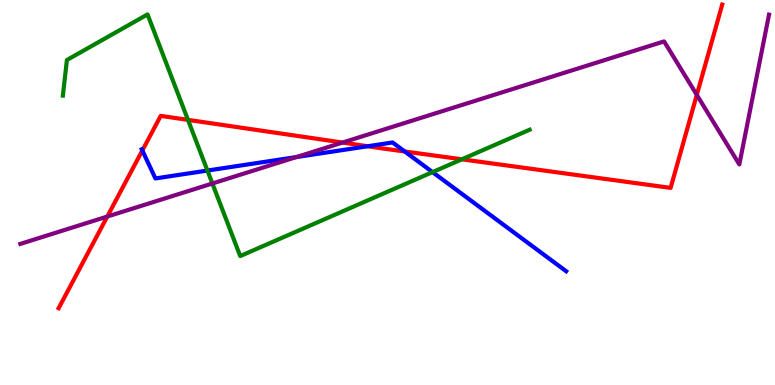[{'lines': ['blue', 'red'], 'intersections': [{'x': 1.84, 'y': 6.09}, {'x': 4.74, 'y': 6.2}, {'x': 5.22, 'y': 6.07}]}, {'lines': ['green', 'red'], 'intersections': [{'x': 2.43, 'y': 6.89}, {'x': 5.96, 'y': 5.86}]}, {'lines': ['purple', 'red'], 'intersections': [{'x': 1.38, 'y': 4.38}, {'x': 4.42, 'y': 6.3}, {'x': 8.99, 'y': 7.54}]}, {'lines': ['blue', 'green'], 'intersections': [{'x': 2.68, 'y': 5.57}, {'x': 5.58, 'y': 5.53}]}, {'lines': ['blue', 'purple'], 'intersections': [{'x': 3.82, 'y': 5.92}]}, {'lines': ['green', 'purple'], 'intersections': [{'x': 2.74, 'y': 5.23}]}]